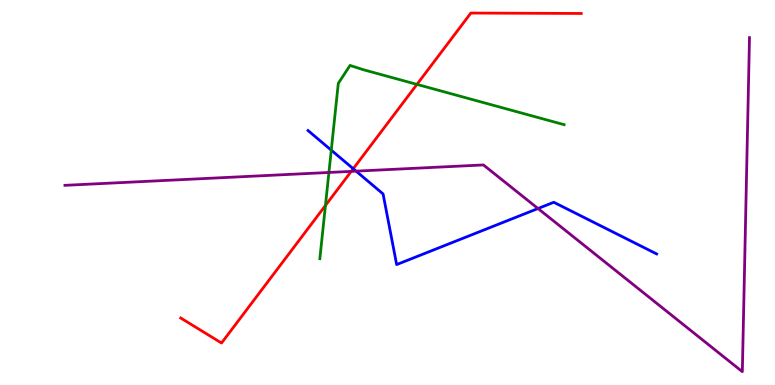[{'lines': ['blue', 'red'], 'intersections': [{'x': 4.56, 'y': 5.62}]}, {'lines': ['green', 'red'], 'intersections': [{'x': 4.2, 'y': 4.66}, {'x': 5.38, 'y': 7.81}]}, {'lines': ['purple', 'red'], 'intersections': [{'x': 4.53, 'y': 5.55}]}, {'lines': ['blue', 'green'], 'intersections': [{'x': 4.27, 'y': 6.1}]}, {'lines': ['blue', 'purple'], 'intersections': [{'x': 4.59, 'y': 5.55}, {'x': 6.94, 'y': 4.58}]}, {'lines': ['green', 'purple'], 'intersections': [{'x': 4.24, 'y': 5.52}]}]